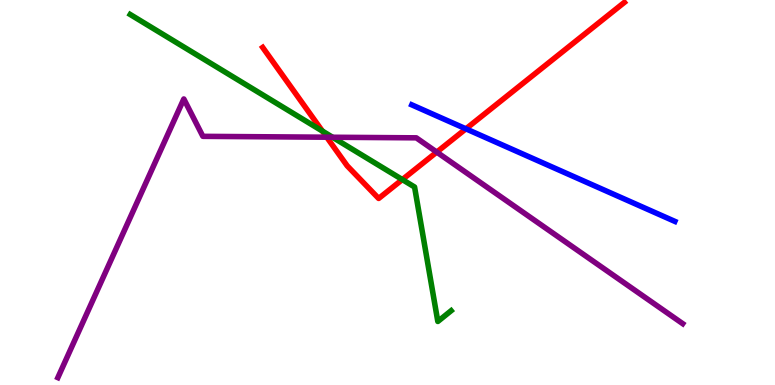[{'lines': ['blue', 'red'], 'intersections': [{'x': 6.01, 'y': 6.65}]}, {'lines': ['green', 'red'], 'intersections': [{'x': 4.16, 'y': 6.6}, {'x': 5.19, 'y': 5.34}]}, {'lines': ['purple', 'red'], 'intersections': [{'x': 4.22, 'y': 6.44}, {'x': 5.64, 'y': 6.05}]}, {'lines': ['blue', 'green'], 'intersections': []}, {'lines': ['blue', 'purple'], 'intersections': []}, {'lines': ['green', 'purple'], 'intersections': [{'x': 4.29, 'y': 6.44}]}]